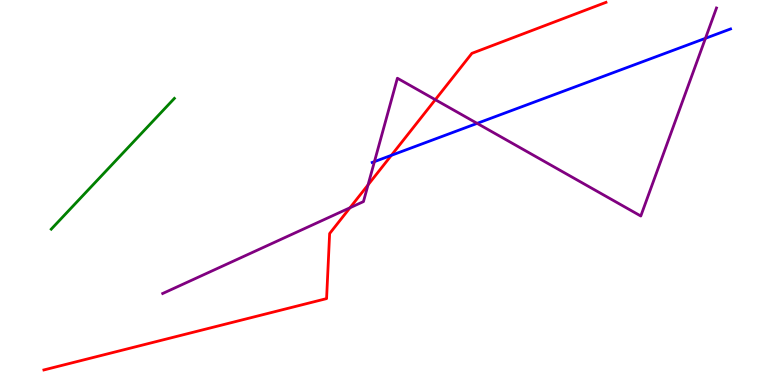[{'lines': ['blue', 'red'], 'intersections': [{'x': 5.05, 'y': 5.97}]}, {'lines': ['green', 'red'], 'intersections': []}, {'lines': ['purple', 'red'], 'intersections': [{'x': 4.52, 'y': 4.6}, {'x': 4.75, 'y': 5.2}, {'x': 5.62, 'y': 7.41}]}, {'lines': ['blue', 'green'], 'intersections': []}, {'lines': ['blue', 'purple'], 'intersections': [{'x': 4.83, 'y': 5.8}, {'x': 6.16, 'y': 6.8}, {'x': 9.1, 'y': 9.01}]}, {'lines': ['green', 'purple'], 'intersections': []}]